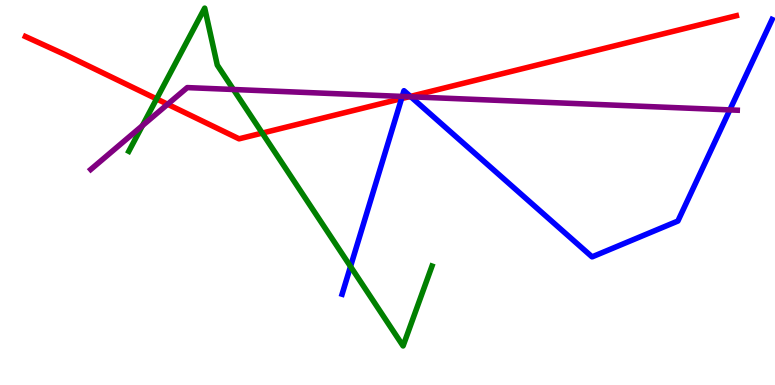[{'lines': ['blue', 'red'], 'intersections': [{'x': 5.18, 'y': 7.44}, {'x': 5.3, 'y': 7.5}]}, {'lines': ['green', 'red'], 'intersections': [{'x': 2.02, 'y': 7.43}, {'x': 3.38, 'y': 6.54}]}, {'lines': ['purple', 'red'], 'intersections': [{'x': 2.16, 'y': 7.29}, {'x': 5.28, 'y': 7.49}]}, {'lines': ['blue', 'green'], 'intersections': [{'x': 4.52, 'y': 3.08}]}, {'lines': ['blue', 'purple'], 'intersections': [{'x': 5.19, 'y': 7.5}, {'x': 5.3, 'y': 7.49}, {'x': 9.42, 'y': 7.15}]}, {'lines': ['green', 'purple'], 'intersections': [{'x': 1.84, 'y': 6.74}, {'x': 3.01, 'y': 7.68}]}]